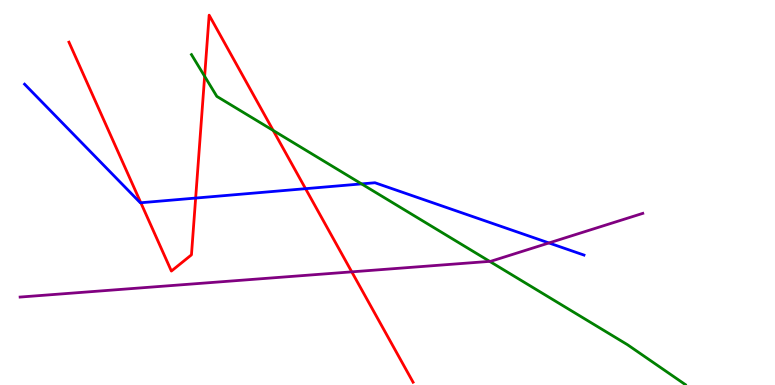[{'lines': ['blue', 'red'], 'intersections': [{'x': 1.82, 'y': 4.73}, {'x': 2.52, 'y': 4.86}, {'x': 3.94, 'y': 5.1}]}, {'lines': ['green', 'red'], 'intersections': [{'x': 2.64, 'y': 8.02}, {'x': 3.53, 'y': 6.61}]}, {'lines': ['purple', 'red'], 'intersections': [{'x': 4.54, 'y': 2.94}]}, {'lines': ['blue', 'green'], 'intersections': [{'x': 4.67, 'y': 5.22}]}, {'lines': ['blue', 'purple'], 'intersections': [{'x': 7.08, 'y': 3.69}]}, {'lines': ['green', 'purple'], 'intersections': [{'x': 6.32, 'y': 3.21}]}]